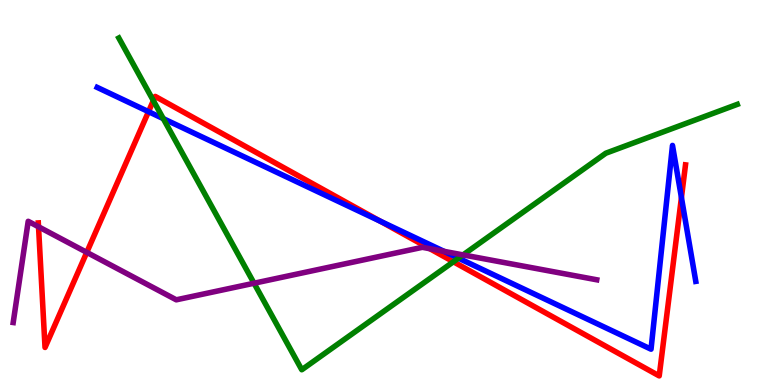[{'lines': ['blue', 'red'], 'intersections': [{'x': 1.92, 'y': 7.1}, {'x': 4.91, 'y': 4.26}, {'x': 8.79, 'y': 4.87}]}, {'lines': ['green', 'red'], 'intersections': [{'x': 1.98, 'y': 7.39}, {'x': 5.85, 'y': 3.2}]}, {'lines': ['purple', 'red'], 'intersections': [{'x': 0.497, 'y': 4.11}, {'x': 1.12, 'y': 3.45}, {'x': 5.55, 'y': 3.54}]}, {'lines': ['blue', 'green'], 'intersections': [{'x': 2.11, 'y': 6.92}, {'x': 5.92, 'y': 3.29}]}, {'lines': ['blue', 'purple'], 'intersections': [{'x': 5.73, 'y': 3.47}]}, {'lines': ['green', 'purple'], 'intersections': [{'x': 3.28, 'y': 2.64}, {'x': 5.97, 'y': 3.38}]}]